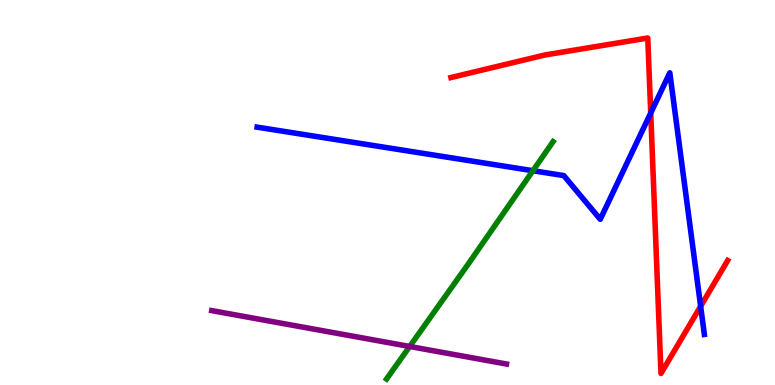[{'lines': ['blue', 'red'], 'intersections': [{'x': 8.4, 'y': 7.07}, {'x': 9.04, 'y': 2.04}]}, {'lines': ['green', 'red'], 'intersections': []}, {'lines': ['purple', 'red'], 'intersections': []}, {'lines': ['blue', 'green'], 'intersections': [{'x': 6.88, 'y': 5.57}]}, {'lines': ['blue', 'purple'], 'intersections': []}, {'lines': ['green', 'purple'], 'intersections': [{'x': 5.29, 'y': 1.0}]}]